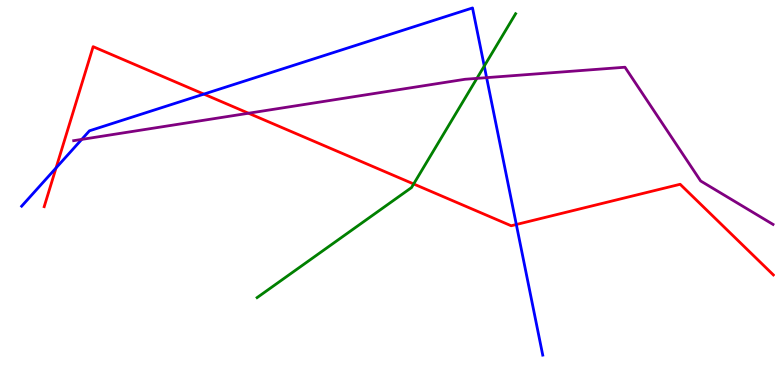[{'lines': ['blue', 'red'], 'intersections': [{'x': 0.723, 'y': 5.64}, {'x': 2.63, 'y': 7.56}, {'x': 6.66, 'y': 4.17}]}, {'lines': ['green', 'red'], 'intersections': [{'x': 5.34, 'y': 5.22}]}, {'lines': ['purple', 'red'], 'intersections': [{'x': 3.21, 'y': 7.06}]}, {'lines': ['blue', 'green'], 'intersections': [{'x': 6.25, 'y': 8.28}]}, {'lines': ['blue', 'purple'], 'intersections': [{'x': 1.05, 'y': 6.38}, {'x': 6.28, 'y': 7.98}]}, {'lines': ['green', 'purple'], 'intersections': [{'x': 6.15, 'y': 7.96}]}]